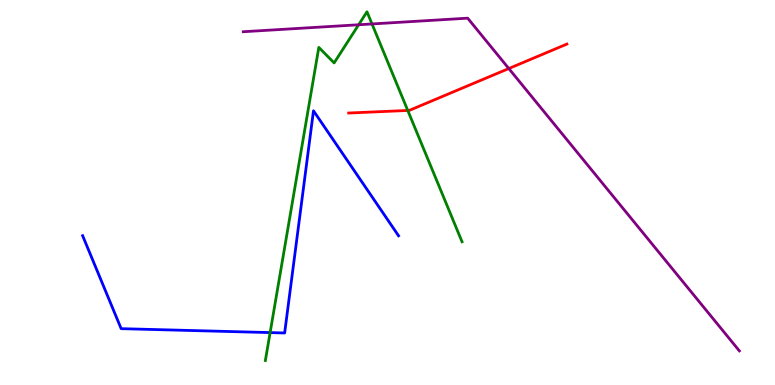[{'lines': ['blue', 'red'], 'intersections': []}, {'lines': ['green', 'red'], 'intersections': [{'x': 5.26, 'y': 7.13}]}, {'lines': ['purple', 'red'], 'intersections': [{'x': 6.57, 'y': 8.22}]}, {'lines': ['blue', 'green'], 'intersections': [{'x': 3.49, 'y': 1.36}]}, {'lines': ['blue', 'purple'], 'intersections': []}, {'lines': ['green', 'purple'], 'intersections': [{'x': 4.63, 'y': 9.36}, {'x': 4.8, 'y': 9.38}]}]